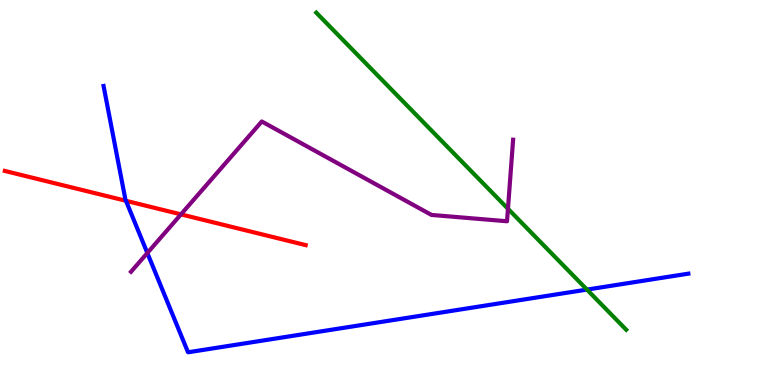[{'lines': ['blue', 'red'], 'intersections': [{'x': 1.63, 'y': 4.78}]}, {'lines': ['green', 'red'], 'intersections': []}, {'lines': ['purple', 'red'], 'intersections': [{'x': 2.34, 'y': 4.43}]}, {'lines': ['blue', 'green'], 'intersections': [{'x': 7.57, 'y': 2.48}]}, {'lines': ['blue', 'purple'], 'intersections': [{'x': 1.9, 'y': 3.43}]}, {'lines': ['green', 'purple'], 'intersections': [{'x': 6.55, 'y': 4.58}]}]